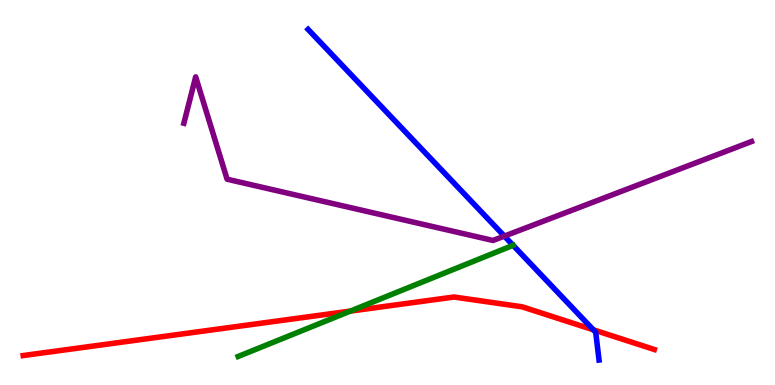[{'lines': ['blue', 'red'], 'intersections': [{'x': 7.66, 'y': 1.43}]}, {'lines': ['green', 'red'], 'intersections': [{'x': 4.52, 'y': 1.92}]}, {'lines': ['purple', 'red'], 'intersections': []}, {'lines': ['blue', 'green'], 'intersections': []}, {'lines': ['blue', 'purple'], 'intersections': [{'x': 6.51, 'y': 3.87}]}, {'lines': ['green', 'purple'], 'intersections': []}]